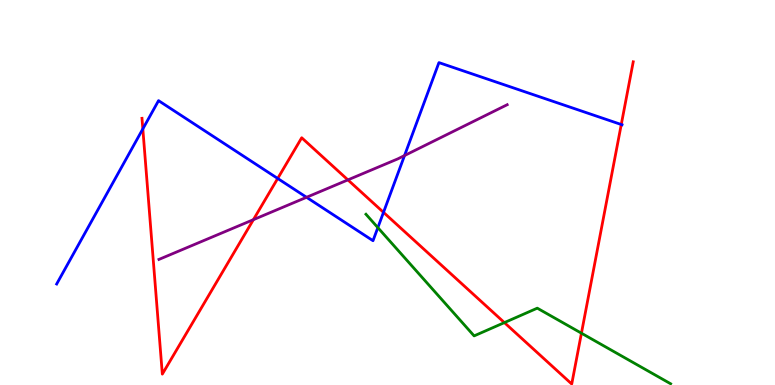[{'lines': ['blue', 'red'], 'intersections': [{'x': 1.84, 'y': 6.65}, {'x': 3.58, 'y': 5.36}, {'x': 4.95, 'y': 4.48}, {'x': 8.02, 'y': 6.77}]}, {'lines': ['green', 'red'], 'intersections': [{'x': 6.51, 'y': 1.62}, {'x': 7.5, 'y': 1.35}]}, {'lines': ['purple', 'red'], 'intersections': [{'x': 3.27, 'y': 4.29}, {'x': 4.49, 'y': 5.33}]}, {'lines': ['blue', 'green'], 'intersections': [{'x': 4.88, 'y': 4.09}]}, {'lines': ['blue', 'purple'], 'intersections': [{'x': 3.96, 'y': 4.88}, {'x': 5.22, 'y': 5.96}]}, {'lines': ['green', 'purple'], 'intersections': []}]